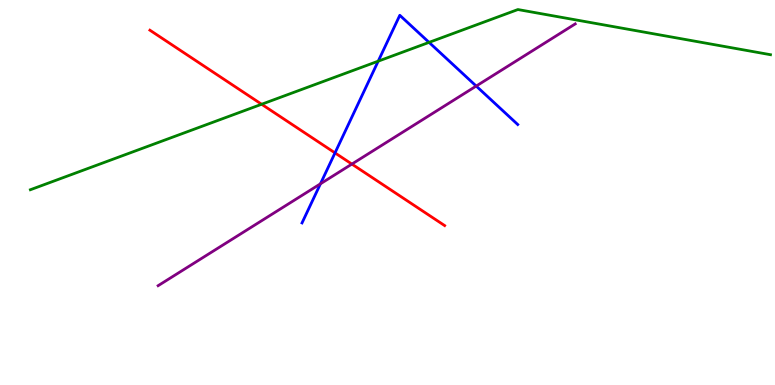[{'lines': ['blue', 'red'], 'intersections': [{'x': 4.32, 'y': 6.03}]}, {'lines': ['green', 'red'], 'intersections': [{'x': 3.38, 'y': 7.29}]}, {'lines': ['purple', 'red'], 'intersections': [{'x': 4.54, 'y': 5.74}]}, {'lines': ['blue', 'green'], 'intersections': [{'x': 4.88, 'y': 8.41}, {'x': 5.54, 'y': 8.9}]}, {'lines': ['blue', 'purple'], 'intersections': [{'x': 4.13, 'y': 5.23}, {'x': 6.14, 'y': 7.76}]}, {'lines': ['green', 'purple'], 'intersections': []}]